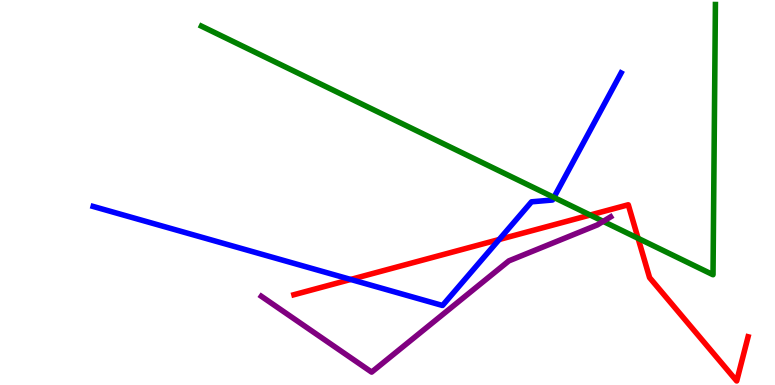[{'lines': ['blue', 'red'], 'intersections': [{'x': 4.53, 'y': 2.74}, {'x': 6.44, 'y': 3.78}]}, {'lines': ['green', 'red'], 'intersections': [{'x': 7.61, 'y': 4.41}, {'x': 8.23, 'y': 3.81}]}, {'lines': ['purple', 'red'], 'intersections': []}, {'lines': ['blue', 'green'], 'intersections': [{'x': 7.15, 'y': 4.87}]}, {'lines': ['blue', 'purple'], 'intersections': []}, {'lines': ['green', 'purple'], 'intersections': [{'x': 7.78, 'y': 4.25}]}]